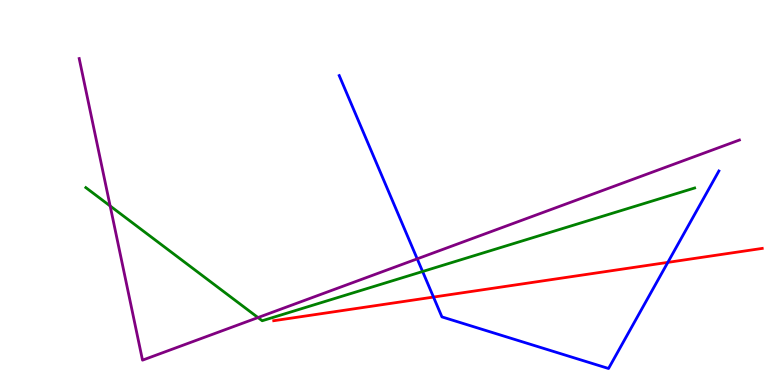[{'lines': ['blue', 'red'], 'intersections': [{'x': 5.59, 'y': 2.28}, {'x': 8.62, 'y': 3.18}]}, {'lines': ['green', 'red'], 'intersections': []}, {'lines': ['purple', 'red'], 'intersections': []}, {'lines': ['blue', 'green'], 'intersections': [{'x': 5.45, 'y': 2.95}]}, {'lines': ['blue', 'purple'], 'intersections': [{'x': 5.38, 'y': 3.28}]}, {'lines': ['green', 'purple'], 'intersections': [{'x': 1.42, 'y': 4.65}, {'x': 3.33, 'y': 1.75}]}]